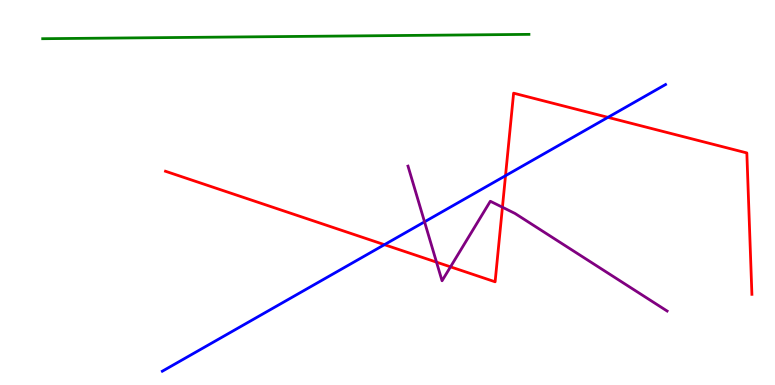[{'lines': ['blue', 'red'], 'intersections': [{'x': 4.96, 'y': 3.64}, {'x': 6.52, 'y': 5.44}, {'x': 7.84, 'y': 6.95}]}, {'lines': ['green', 'red'], 'intersections': []}, {'lines': ['purple', 'red'], 'intersections': [{'x': 5.63, 'y': 3.19}, {'x': 5.81, 'y': 3.07}, {'x': 6.48, 'y': 4.62}]}, {'lines': ['blue', 'green'], 'intersections': []}, {'lines': ['blue', 'purple'], 'intersections': [{'x': 5.48, 'y': 4.24}]}, {'lines': ['green', 'purple'], 'intersections': []}]